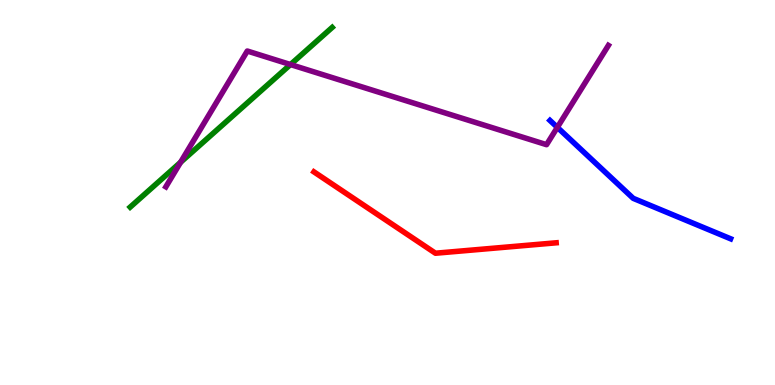[{'lines': ['blue', 'red'], 'intersections': []}, {'lines': ['green', 'red'], 'intersections': []}, {'lines': ['purple', 'red'], 'intersections': []}, {'lines': ['blue', 'green'], 'intersections': []}, {'lines': ['blue', 'purple'], 'intersections': [{'x': 7.19, 'y': 6.69}]}, {'lines': ['green', 'purple'], 'intersections': [{'x': 2.33, 'y': 5.78}, {'x': 3.75, 'y': 8.32}]}]